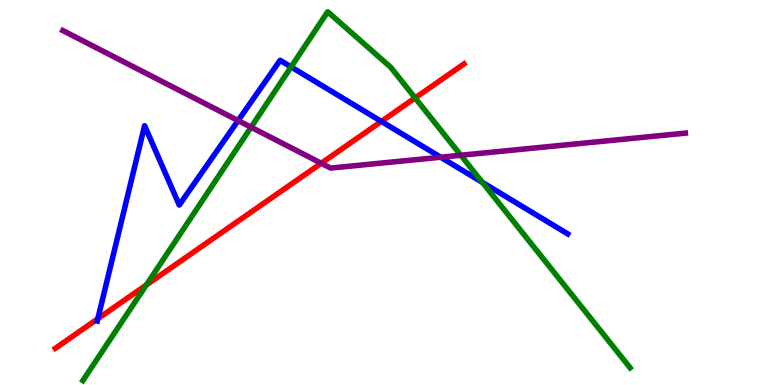[{'lines': ['blue', 'red'], 'intersections': [{'x': 1.26, 'y': 1.72}, {'x': 4.92, 'y': 6.85}]}, {'lines': ['green', 'red'], 'intersections': [{'x': 1.89, 'y': 2.6}, {'x': 5.36, 'y': 7.46}]}, {'lines': ['purple', 'red'], 'intersections': [{'x': 4.15, 'y': 5.76}]}, {'lines': ['blue', 'green'], 'intersections': [{'x': 3.76, 'y': 8.26}, {'x': 6.22, 'y': 5.26}]}, {'lines': ['blue', 'purple'], 'intersections': [{'x': 3.07, 'y': 6.87}, {'x': 5.69, 'y': 5.92}]}, {'lines': ['green', 'purple'], 'intersections': [{'x': 3.24, 'y': 6.7}, {'x': 5.95, 'y': 5.97}]}]